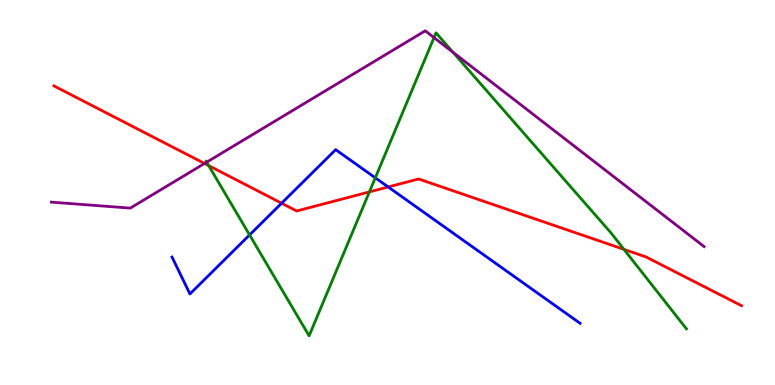[{'lines': ['blue', 'red'], 'intersections': [{'x': 3.63, 'y': 4.72}, {'x': 5.01, 'y': 5.14}]}, {'lines': ['green', 'red'], 'intersections': [{'x': 2.69, 'y': 5.7}, {'x': 4.77, 'y': 5.02}, {'x': 8.05, 'y': 3.52}]}, {'lines': ['purple', 'red'], 'intersections': [{'x': 2.64, 'y': 5.75}]}, {'lines': ['blue', 'green'], 'intersections': [{'x': 3.22, 'y': 3.9}, {'x': 4.84, 'y': 5.38}]}, {'lines': ['blue', 'purple'], 'intersections': []}, {'lines': ['green', 'purple'], 'intersections': [{'x': 2.67, 'y': 5.79}, {'x': 5.6, 'y': 9.02}, {'x': 5.85, 'y': 8.64}]}]